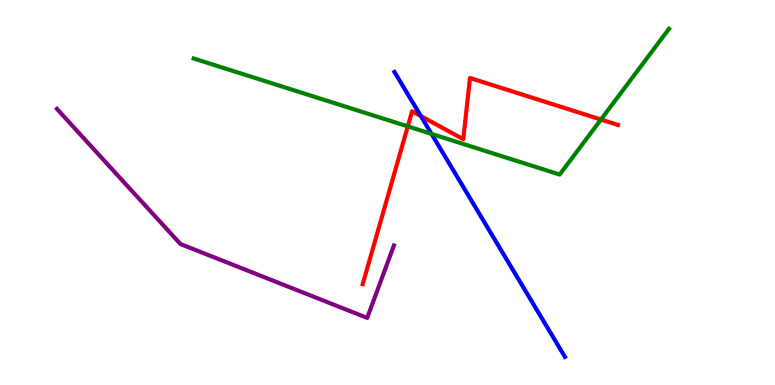[{'lines': ['blue', 'red'], 'intersections': [{'x': 5.43, 'y': 6.99}]}, {'lines': ['green', 'red'], 'intersections': [{'x': 5.26, 'y': 6.72}, {'x': 7.75, 'y': 6.9}]}, {'lines': ['purple', 'red'], 'intersections': []}, {'lines': ['blue', 'green'], 'intersections': [{'x': 5.57, 'y': 6.52}]}, {'lines': ['blue', 'purple'], 'intersections': []}, {'lines': ['green', 'purple'], 'intersections': []}]